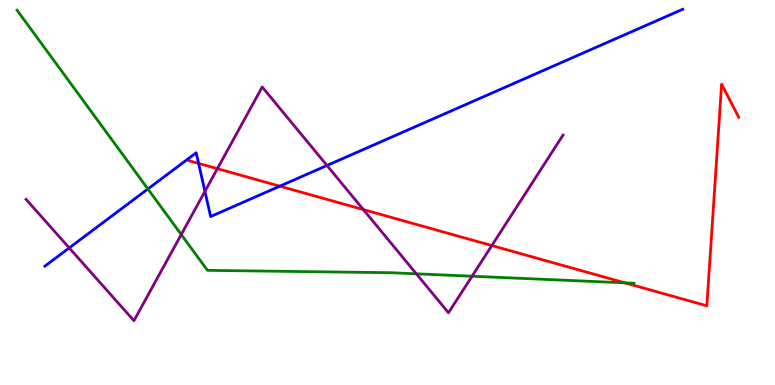[{'lines': ['blue', 'red'], 'intersections': [{'x': 2.56, 'y': 5.76}, {'x': 3.61, 'y': 5.16}]}, {'lines': ['green', 'red'], 'intersections': [{'x': 8.06, 'y': 2.65}]}, {'lines': ['purple', 'red'], 'intersections': [{'x': 2.8, 'y': 5.62}, {'x': 4.69, 'y': 4.56}, {'x': 6.35, 'y': 3.62}]}, {'lines': ['blue', 'green'], 'intersections': [{'x': 1.91, 'y': 5.09}]}, {'lines': ['blue', 'purple'], 'intersections': [{'x': 0.893, 'y': 3.56}, {'x': 2.64, 'y': 5.03}, {'x': 4.22, 'y': 5.7}]}, {'lines': ['green', 'purple'], 'intersections': [{'x': 2.34, 'y': 3.91}, {'x': 5.37, 'y': 2.89}, {'x': 6.09, 'y': 2.83}]}]